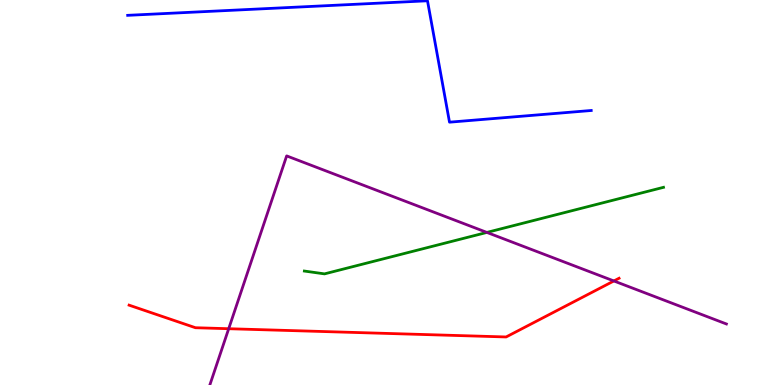[{'lines': ['blue', 'red'], 'intersections': []}, {'lines': ['green', 'red'], 'intersections': []}, {'lines': ['purple', 'red'], 'intersections': [{'x': 2.95, 'y': 1.46}, {'x': 7.92, 'y': 2.7}]}, {'lines': ['blue', 'green'], 'intersections': []}, {'lines': ['blue', 'purple'], 'intersections': []}, {'lines': ['green', 'purple'], 'intersections': [{'x': 6.28, 'y': 3.96}]}]